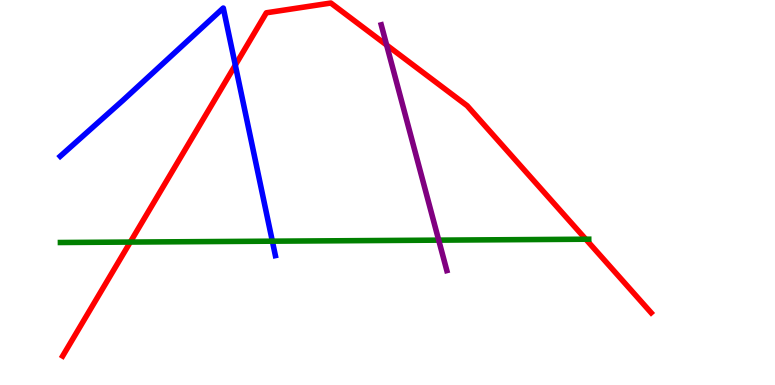[{'lines': ['blue', 'red'], 'intersections': [{'x': 3.04, 'y': 8.31}]}, {'lines': ['green', 'red'], 'intersections': [{'x': 1.68, 'y': 3.71}, {'x': 7.56, 'y': 3.79}]}, {'lines': ['purple', 'red'], 'intersections': [{'x': 4.99, 'y': 8.83}]}, {'lines': ['blue', 'green'], 'intersections': [{'x': 3.51, 'y': 3.74}]}, {'lines': ['blue', 'purple'], 'intersections': []}, {'lines': ['green', 'purple'], 'intersections': [{'x': 5.66, 'y': 3.76}]}]